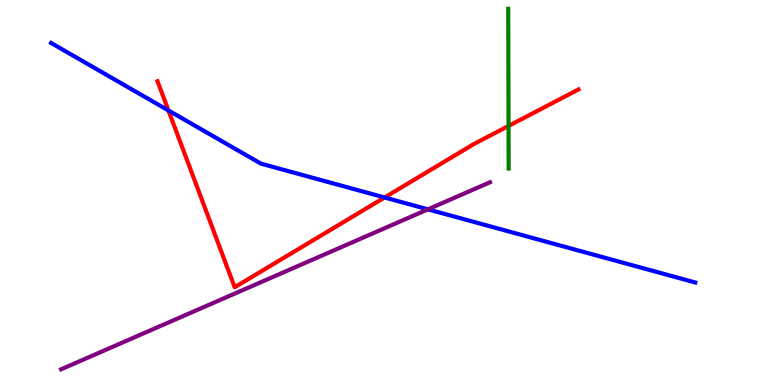[{'lines': ['blue', 'red'], 'intersections': [{'x': 2.17, 'y': 7.13}, {'x': 4.96, 'y': 4.87}]}, {'lines': ['green', 'red'], 'intersections': [{'x': 6.56, 'y': 6.73}]}, {'lines': ['purple', 'red'], 'intersections': []}, {'lines': ['blue', 'green'], 'intersections': []}, {'lines': ['blue', 'purple'], 'intersections': [{'x': 5.52, 'y': 4.56}]}, {'lines': ['green', 'purple'], 'intersections': []}]